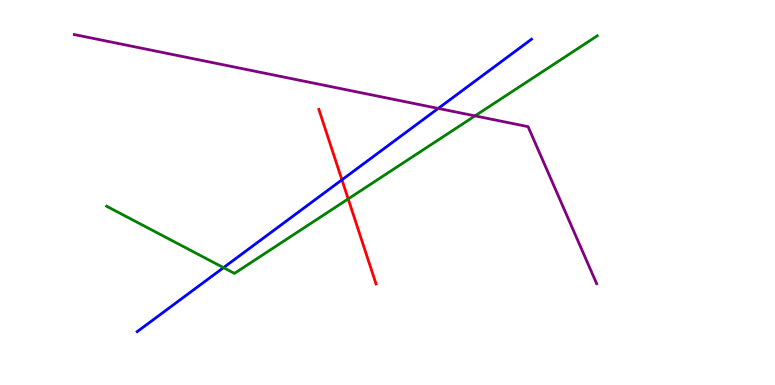[{'lines': ['blue', 'red'], 'intersections': [{'x': 4.41, 'y': 5.33}]}, {'lines': ['green', 'red'], 'intersections': [{'x': 4.49, 'y': 4.83}]}, {'lines': ['purple', 'red'], 'intersections': []}, {'lines': ['blue', 'green'], 'intersections': [{'x': 2.88, 'y': 3.05}]}, {'lines': ['blue', 'purple'], 'intersections': [{'x': 5.65, 'y': 7.18}]}, {'lines': ['green', 'purple'], 'intersections': [{'x': 6.13, 'y': 6.99}]}]